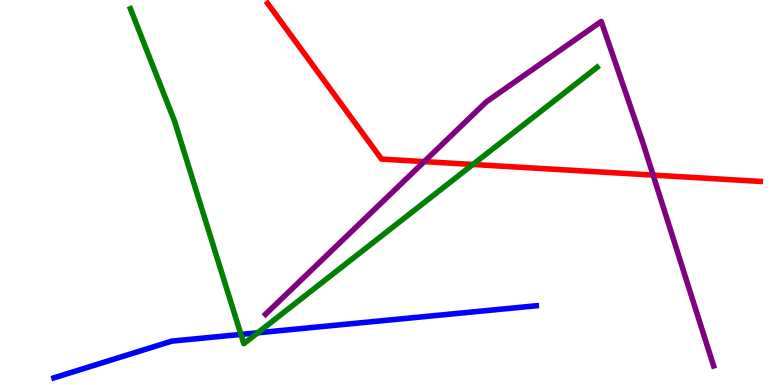[{'lines': ['blue', 'red'], 'intersections': []}, {'lines': ['green', 'red'], 'intersections': [{'x': 6.1, 'y': 5.73}]}, {'lines': ['purple', 'red'], 'intersections': [{'x': 5.47, 'y': 5.8}, {'x': 8.43, 'y': 5.45}]}, {'lines': ['blue', 'green'], 'intersections': [{'x': 3.11, 'y': 1.31}, {'x': 3.33, 'y': 1.36}]}, {'lines': ['blue', 'purple'], 'intersections': []}, {'lines': ['green', 'purple'], 'intersections': []}]